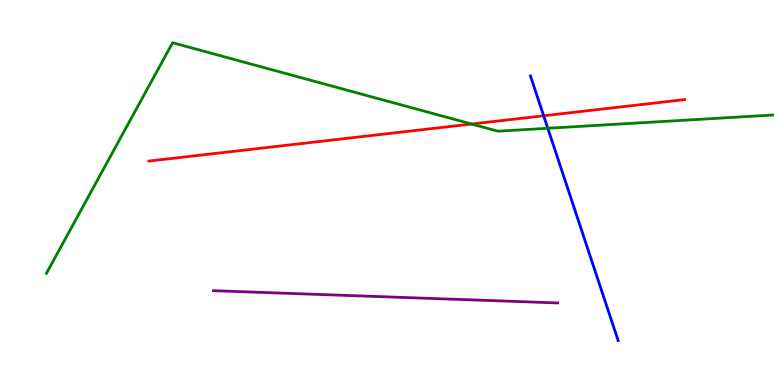[{'lines': ['blue', 'red'], 'intersections': [{'x': 7.01, 'y': 6.99}]}, {'lines': ['green', 'red'], 'intersections': [{'x': 6.09, 'y': 6.78}]}, {'lines': ['purple', 'red'], 'intersections': []}, {'lines': ['blue', 'green'], 'intersections': [{'x': 7.07, 'y': 6.67}]}, {'lines': ['blue', 'purple'], 'intersections': []}, {'lines': ['green', 'purple'], 'intersections': []}]